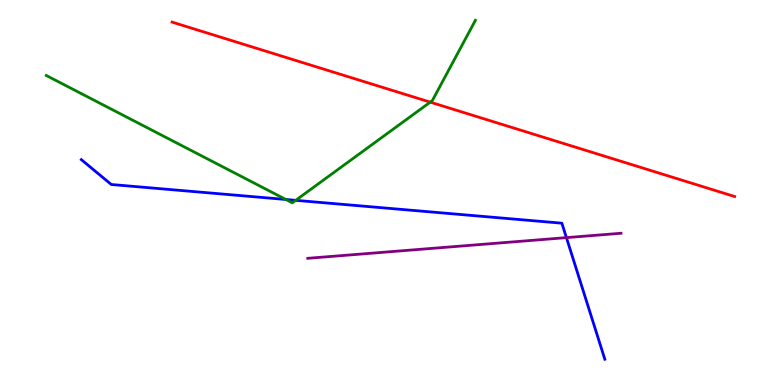[{'lines': ['blue', 'red'], 'intersections': []}, {'lines': ['green', 'red'], 'intersections': [{'x': 5.55, 'y': 7.35}]}, {'lines': ['purple', 'red'], 'intersections': []}, {'lines': ['blue', 'green'], 'intersections': [{'x': 3.69, 'y': 4.82}, {'x': 3.82, 'y': 4.8}]}, {'lines': ['blue', 'purple'], 'intersections': [{'x': 7.31, 'y': 3.83}]}, {'lines': ['green', 'purple'], 'intersections': []}]